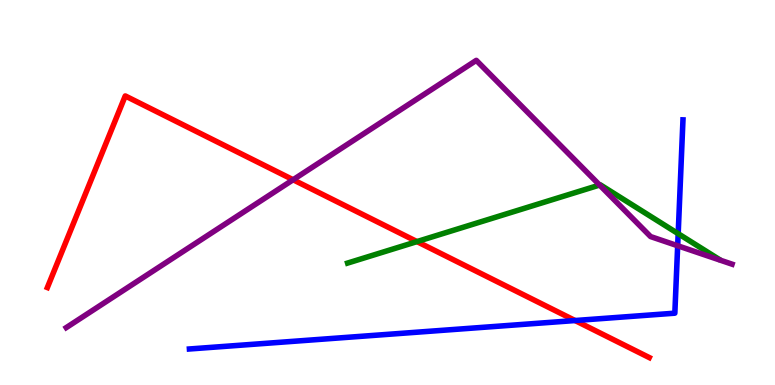[{'lines': ['blue', 'red'], 'intersections': [{'x': 7.42, 'y': 1.67}]}, {'lines': ['green', 'red'], 'intersections': [{'x': 5.38, 'y': 3.72}]}, {'lines': ['purple', 'red'], 'intersections': [{'x': 3.78, 'y': 5.33}]}, {'lines': ['blue', 'green'], 'intersections': [{'x': 8.75, 'y': 3.93}]}, {'lines': ['blue', 'purple'], 'intersections': [{'x': 8.74, 'y': 3.62}]}, {'lines': ['green', 'purple'], 'intersections': [{'x': 7.74, 'y': 5.19}]}]